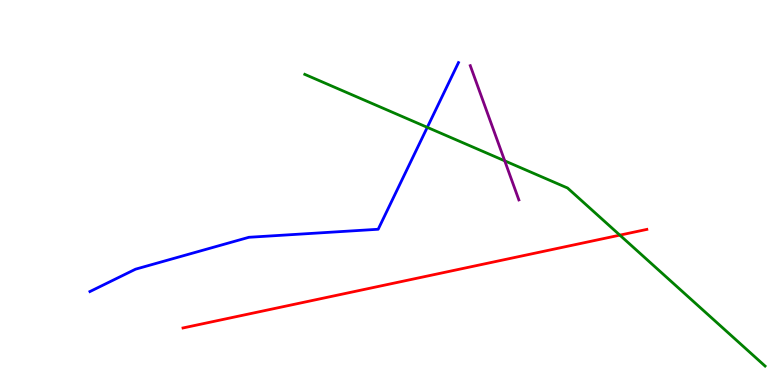[{'lines': ['blue', 'red'], 'intersections': []}, {'lines': ['green', 'red'], 'intersections': [{'x': 8.0, 'y': 3.89}]}, {'lines': ['purple', 'red'], 'intersections': []}, {'lines': ['blue', 'green'], 'intersections': [{'x': 5.51, 'y': 6.69}]}, {'lines': ['blue', 'purple'], 'intersections': []}, {'lines': ['green', 'purple'], 'intersections': [{'x': 6.51, 'y': 5.82}]}]